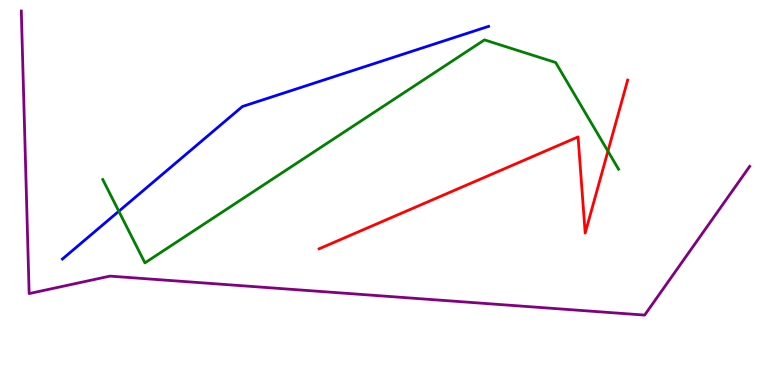[{'lines': ['blue', 'red'], 'intersections': []}, {'lines': ['green', 'red'], 'intersections': [{'x': 7.84, 'y': 6.07}]}, {'lines': ['purple', 'red'], 'intersections': []}, {'lines': ['blue', 'green'], 'intersections': [{'x': 1.53, 'y': 4.51}]}, {'lines': ['blue', 'purple'], 'intersections': []}, {'lines': ['green', 'purple'], 'intersections': []}]